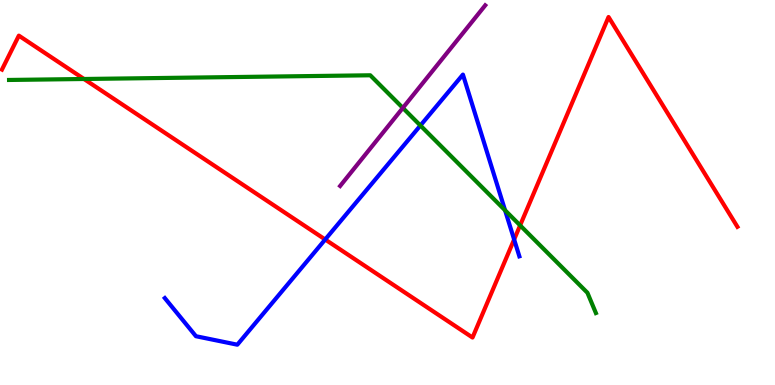[{'lines': ['blue', 'red'], 'intersections': [{'x': 4.2, 'y': 3.78}, {'x': 6.63, 'y': 3.78}]}, {'lines': ['green', 'red'], 'intersections': [{'x': 1.08, 'y': 7.95}, {'x': 6.71, 'y': 4.15}]}, {'lines': ['purple', 'red'], 'intersections': []}, {'lines': ['blue', 'green'], 'intersections': [{'x': 5.42, 'y': 6.74}, {'x': 6.52, 'y': 4.54}]}, {'lines': ['blue', 'purple'], 'intersections': []}, {'lines': ['green', 'purple'], 'intersections': [{'x': 5.2, 'y': 7.2}]}]